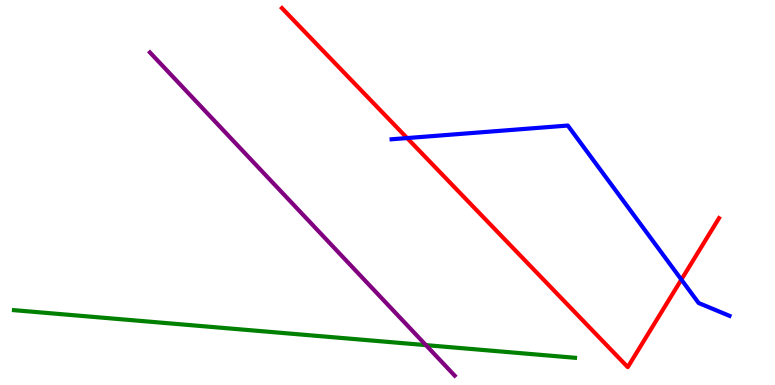[{'lines': ['blue', 'red'], 'intersections': [{'x': 5.25, 'y': 6.41}, {'x': 8.79, 'y': 2.74}]}, {'lines': ['green', 'red'], 'intersections': []}, {'lines': ['purple', 'red'], 'intersections': []}, {'lines': ['blue', 'green'], 'intersections': []}, {'lines': ['blue', 'purple'], 'intersections': []}, {'lines': ['green', 'purple'], 'intersections': [{'x': 5.5, 'y': 1.04}]}]